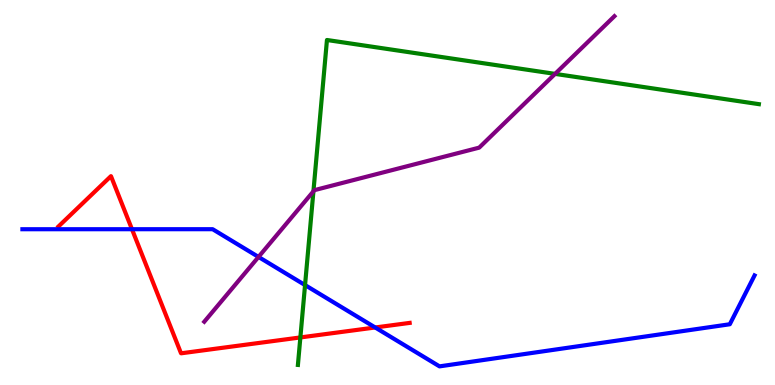[{'lines': ['blue', 'red'], 'intersections': [{'x': 1.7, 'y': 4.05}, {'x': 4.84, 'y': 1.49}]}, {'lines': ['green', 'red'], 'intersections': [{'x': 3.88, 'y': 1.24}]}, {'lines': ['purple', 'red'], 'intersections': []}, {'lines': ['blue', 'green'], 'intersections': [{'x': 3.94, 'y': 2.6}]}, {'lines': ['blue', 'purple'], 'intersections': [{'x': 3.34, 'y': 3.33}]}, {'lines': ['green', 'purple'], 'intersections': [{'x': 4.04, 'y': 5.03}, {'x': 7.16, 'y': 8.08}]}]